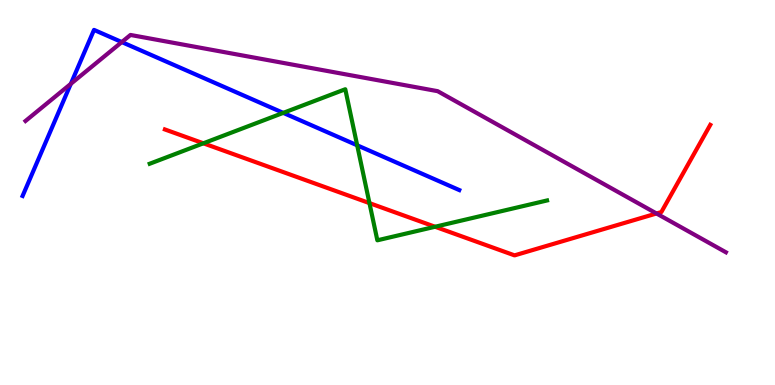[{'lines': ['blue', 'red'], 'intersections': []}, {'lines': ['green', 'red'], 'intersections': [{'x': 2.62, 'y': 6.28}, {'x': 4.77, 'y': 4.72}, {'x': 5.61, 'y': 4.11}]}, {'lines': ['purple', 'red'], 'intersections': [{'x': 8.47, 'y': 4.45}]}, {'lines': ['blue', 'green'], 'intersections': [{'x': 3.65, 'y': 7.07}, {'x': 4.61, 'y': 6.23}]}, {'lines': ['blue', 'purple'], 'intersections': [{'x': 0.914, 'y': 7.82}, {'x': 1.57, 'y': 8.91}]}, {'lines': ['green', 'purple'], 'intersections': []}]